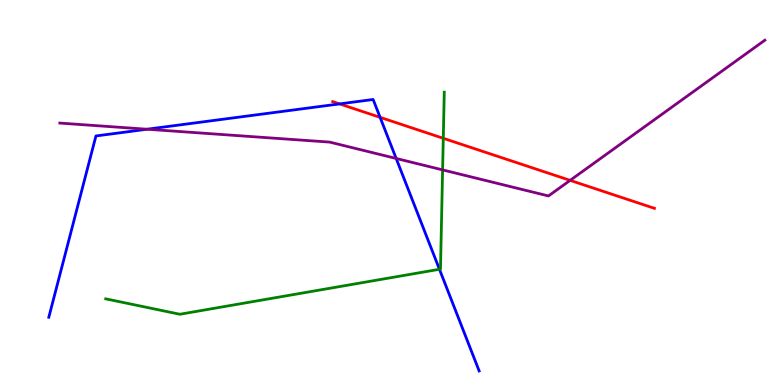[{'lines': ['blue', 'red'], 'intersections': [{'x': 4.38, 'y': 7.3}, {'x': 4.9, 'y': 6.95}]}, {'lines': ['green', 'red'], 'intersections': [{'x': 5.72, 'y': 6.41}]}, {'lines': ['purple', 'red'], 'intersections': [{'x': 7.36, 'y': 5.32}]}, {'lines': ['blue', 'green'], 'intersections': [{'x': 5.67, 'y': 3.01}]}, {'lines': ['blue', 'purple'], 'intersections': [{'x': 1.9, 'y': 6.64}, {'x': 5.11, 'y': 5.88}]}, {'lines': ['green', 'purple'], 'intersections': [{'x': 5.71, 'y': 5.59}]}]